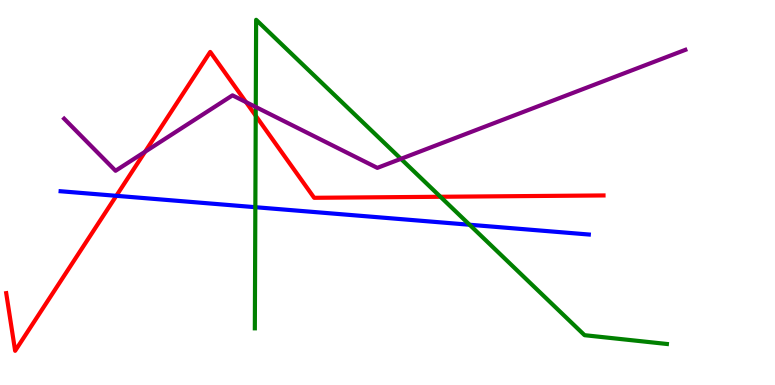[{'lines': ['blue', 'red'], 'intersections': [{'x': 1.5, 'y': 4.91}]}, {'lines': ['green', 'red'], 'intersections': [{'x': 3.3, 'y': 6.99}, {'x': 5.68, 'y': 4.89}]}, {'lines': ['purple', 'red'], 'intersections': [{'x': 1.87, 'y': 6.06}, {'x': 3.17, 'y': 7.35}]}, {'lines': ['blue', 'green'], 'intersections': [{'x': 3.29, 'y': 4.62}, {'x': 6.06, 'y': 4.16}]}, {'lines': ['blue', 'purple'], 'intersections': []}, {'lines': ['green', 'purple'], 'intersections': [{'x': 3.3, 'y': 7.22}, {'x': 5.17, 'y': 5.87}]}]